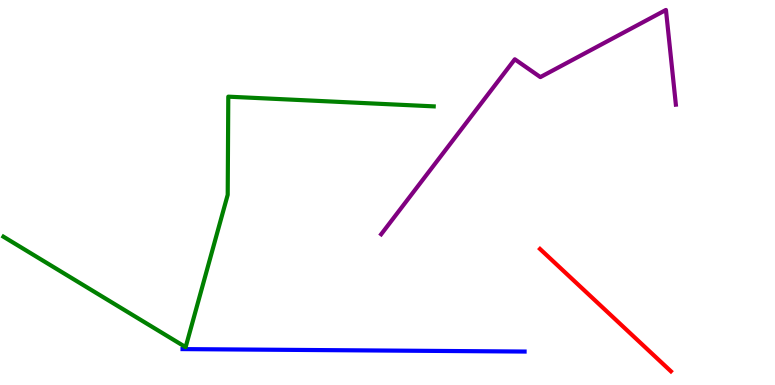[{'lines': ['blue', 'red'], 'intersections': []}, {'lines': ['green', 'red'], 'intersections': []}, {'lines': ['purple', 'red'], 'intersections': []}, {'lines': ['blue', 'green'], 'intersections': []}, {'lines': ['blue', 'purple'], 'intersections': []}, {'lines': ['green', 'purple'], 'intersections': []}]